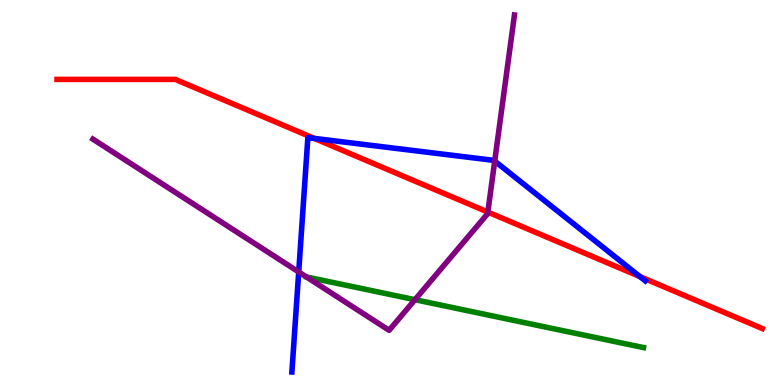[{'lines': ['blue', 'red'], 'intersections': [{'x': 4.06, 'y': 6.4}, {'x': 8.26, 'y': 2.82}]}, {'lines': ['green', 'red'], 'intersections': []}, {'lines': ['purple', 'red'], 'intersections': [{'x': 6.29, 'y': 4.49}]}, {'lines': ['blue', 'green'], 'intersections': []}, {'lines': ['blue', 'purple'], 'intersections': [{'x': 3.85, 'y': 2.94}, {'x': 6.38, 'y': 5.82}]}, {'lines': ['green', 'purple'], 'intersections': [{'x': 5.35, 'y': 2.22}]}]